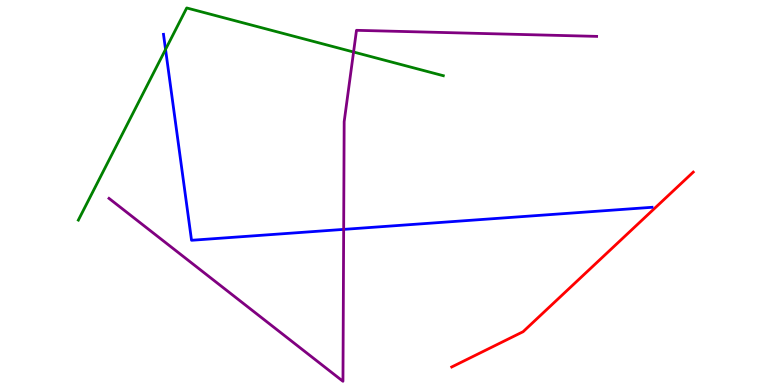[{'lines': ['blue', 'red'], 'intersections': []}, {'lines': ['green', 'red'], 'intersections': []}, {'lines': ['purple', 'red'], 'intersections': []}, {'lines': ['blue', 'green'], 'intersections': [{'x': 2.14, 'y': 8.72}]}, {'lines': ['blue', 'purple'], 'intersections': [{'x': 4.43, 'y': 4.04}]}, {'lines': ['green', 'purple'], 'intersections': [{'x': 4.56, 'y': 8.65}]}]